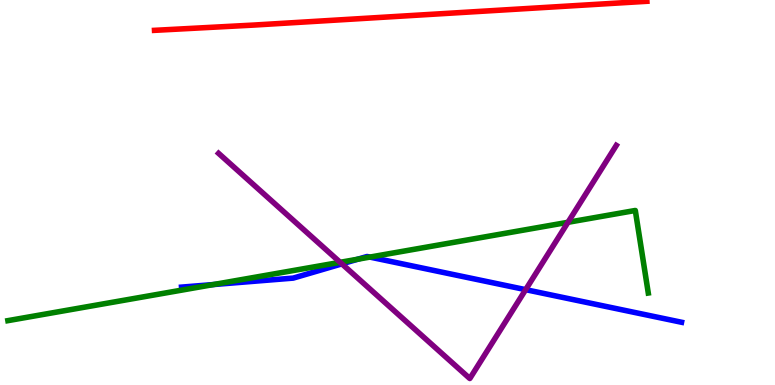[{'lines': ['blue', 'red'], 'intersections': []}, {'lines': ['green', 'red'], 'intersections': []}, {'lines': ['purple', 'red'], 'intersections': []}, {'lines': ['blue', 'green'], 'intersections': [{'x': 2.75, 'y': 2.61}, {'x': 4.62, 'y': 3.27}, {'x': 4.77, 'y': 3.32}]}, {'lines': ['blue', 'purple'], 'intersections': [{'x': 4.41, 'y': 3.15}, {'x': 6.78, 'y': 2.48}]}, {'lines': ['green', 'purple'], 'intersections': [{'x': 4.39, 'y': 3.19}, {'x': 7.33, 'y': 4.23}]}]